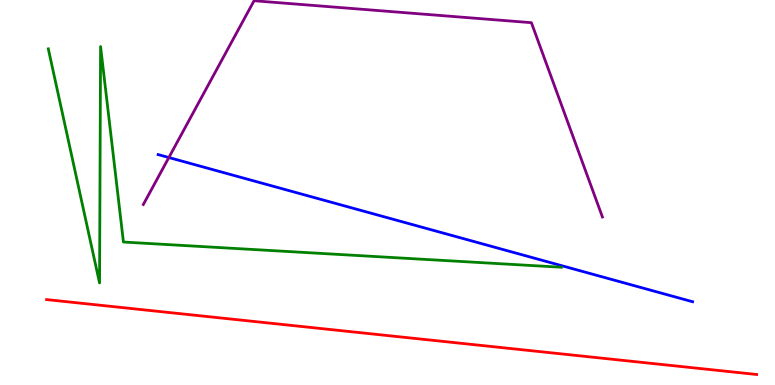[{'lines': ['blue', 'red'], 'intersections': []}, {'lines': ['green', 'red'], 'intersections': []}, {'lines': ['purple', 'red'], 'intersections': []}, {'lines': ['blue', 'green'], 'intersections': []}, {'lines': ['blue', 'purple'], 'intersections': [{'x': 2.18, 'y': 5.91}]}, {'lines': ['green', 'purple'], 'intersections': []}]